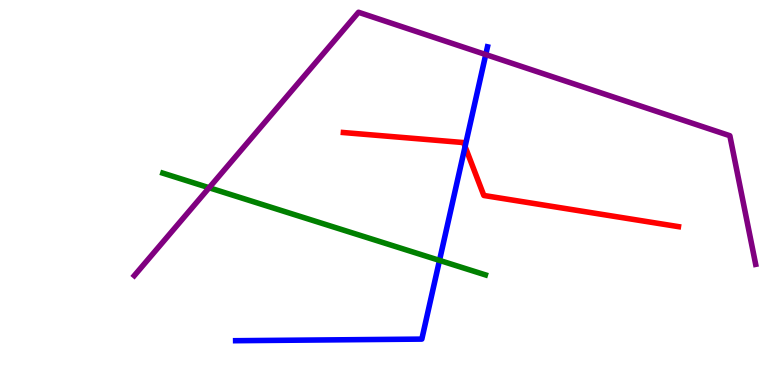[{'lines': ['blue', 'red'], 'intersections': [{'x': 6.0, 'y': 6.19}]}, {'lines': ['green', 'red'], 'intersections': []}, {'lines': ['purple', 'red'], 'intersections': []}, {'lines': ['blue', 'green'], 'intersections': [{'x': 5.67, 'y': 3.24}]}, {'lines': ['blue', 'purple'], 'intersections': [{'x': 6.27, 'y': 8.58}]}, {'lines': ['green', 'purple'], 'intersections': [{'x': 2.7, 'y': 5.12}]}]